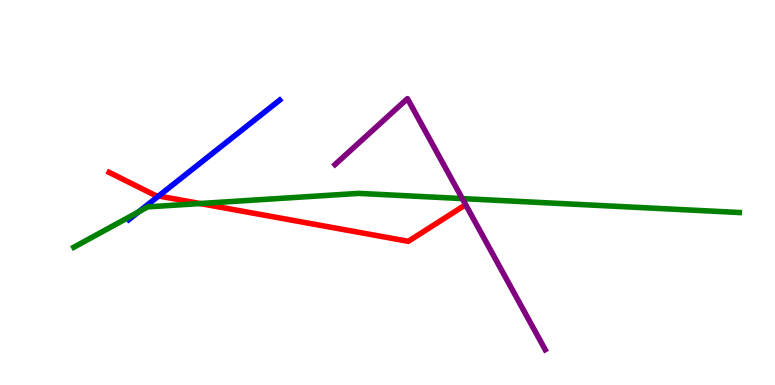[{'lines': ['blue', 'red'], 'intersections': [{'x': 2.05, 'y': 4.91}]}, {'lines': ['green', 'red'], 'intersections': [{'x': 2.58, 'y': 4.71}]}, {'lines': ['purple', 'red'], 'intersections': []}, {'lines': ['blue', 'green'], 'intersections': [{'x': 1.79, 'y': 4.5}]}, {'lines': ['blue', 'purple'], 'intersections': []}, {'lines': ['green', 'purple'], 'intersections': [{'x': 5.97, 'y': 4.84}]}]